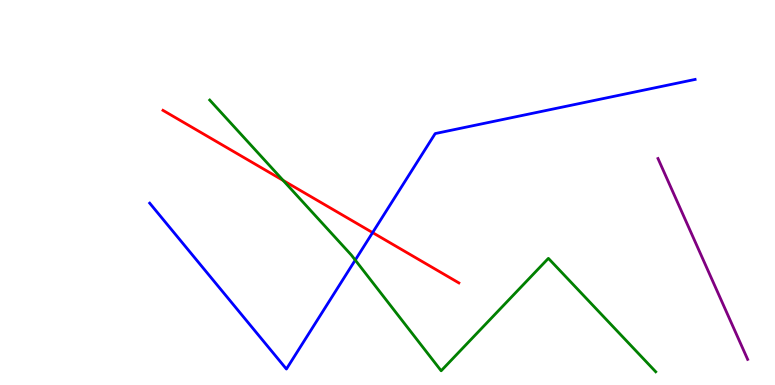[{'lines': ['blue', 'red'], 'intersections': [{'x': 4.81, 'y': 3.96}]}, {'lines': ['green', 'red'], 'intersections': [{'x': 3.65, 'y': 5.31}]}, {'lines': ['purple', 'red'], 'intersections': []}, {'lines': ['blue', 'green'], 'intersections': [{'x': 4.58, 'y': 3.24}]}, {'lines': ['blue', 'purple'], 'intersections': []}, {'lines': ['green', 'purple'], 'intersections': []}]